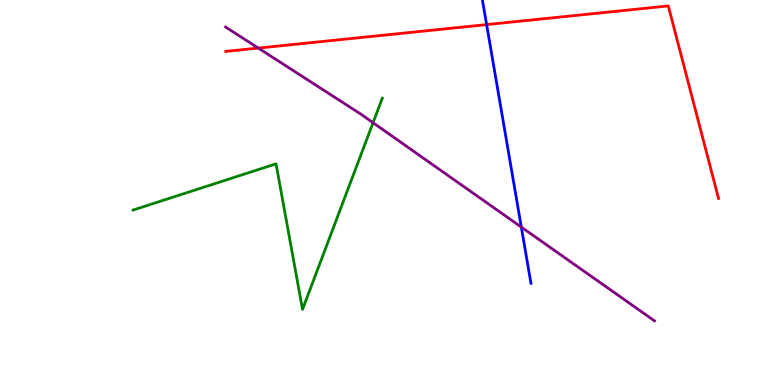[{'lines': ['blue', 'red'], 'intersections': [{'x': 6.28, 'y': 9.36}]}, {'lines': ['green', 'red'], 'intersections': []}, {'lines': ['purple', 'red'], 'intersections': [{'x': 3.33, 'y': 8.75}]}, {'lines': ['blue', 'green'], 'intersections': []}, {'lines': ['blue', 'purple'], 'intersections': [{'x': 6.73, 'y': 4.1}]}, {'lines': ['green', 'purple'], 'intersections': [{'x': 4.81, 'y': 6.81}]}]